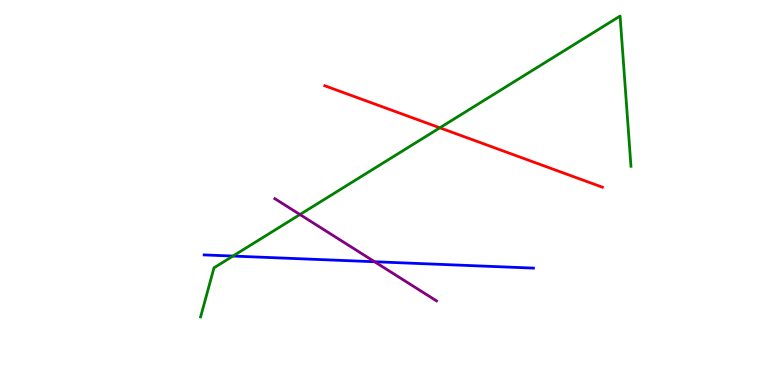[{'lines': ['blue', 'red'], 'intersections': []}, {'lines': ['green', 'red'], 'intersections': [{'x': 5.68, 'y': 6.68}]}, {'lines': ['purple', 'red'], 'intersections': []}, {'lines': ['blue', 'green'], 'intersections': [{'x': 3.01, 'y': 3.35}]}, {'lines': ['blue', 'purple'], 'intersections': [{'x': 4.83, 'y': 3.2}]}, {'lines': ['green', 'purple'], 'intersections': [{'x': 3.87, 'y': 4.43}]}]